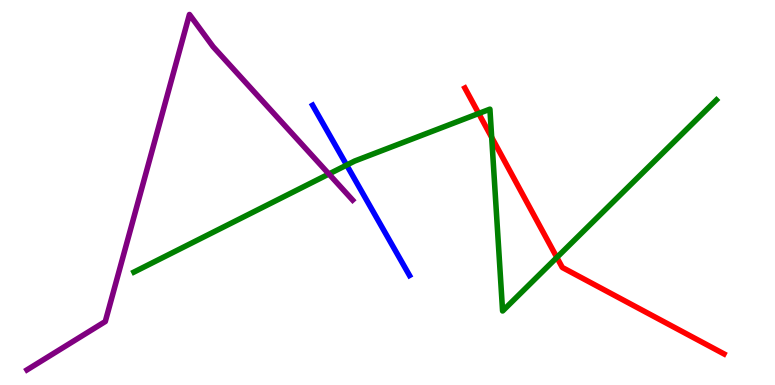[{'lines': ['blue', 'red'], 'intersections': []}, {'lines': ['green', 'red'], 'intersections': [{'x': 6.18, 'y': 7.05}, {'x': 6.34, 'y': 6.43}, {'x': 7.19, 'y': 3.31}]}, {'lines': ['purple', 'red'], 'intersections': []}, {'lines': ['blue', 'green'], 'intersections': [{'x': 4.47, 'y': 5.71}]}, {'lines': ['blue', 'purple'], 'intersections': []}, {'lines': ['green', 'purple'], 'intersections': [{'x': 4.24, 'y': 5.48}]}]